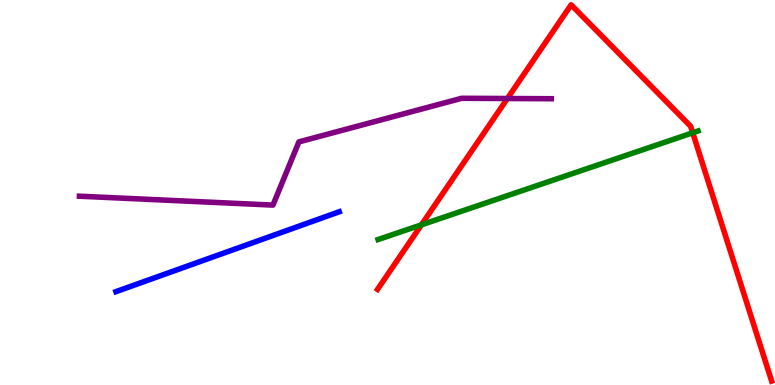[{'lines': ['blue', 'red'], 'intersections': []}, {'lines': ['green', 'red'], 'intersections': [{'x': 5.44, 'y': 4.16}, {'x': 8.94, 'y': 6.55}]}, {'lines': ['purple', 'red'], 'intersections': [{'x': 6.55, 'y': 7.44}]}, {'lines': ['blue', 'green'], 'intersections': []}, {'lines': ['blue', 'purple'], 'intersections': []}, {'lines': ['green', 'purple'], 'intersections': []}]